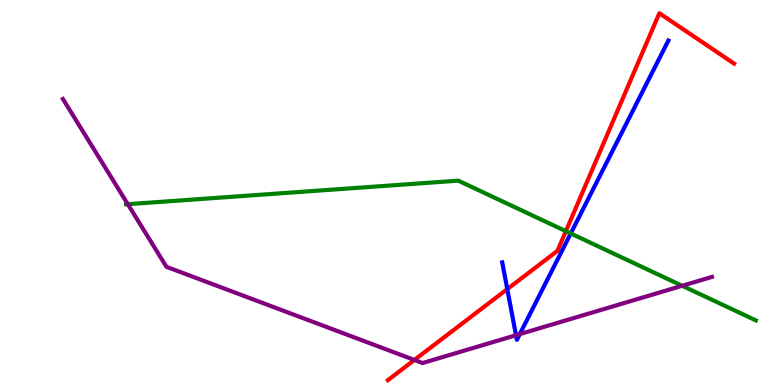[{'lines': ['blue', 'red'], 'intersections': [{'x': 6.55, 'y': 2.49}]}, {'lines': ['green', 'red'], 'intersections': [{'x': 7.3, 'y': 4.0}]}, {'lines': ['purple', 'red'], 'intersections': [{'x': 5.35, 'y': 0.65}]}, {'lines': ['blue', 'green'], 'intersections': [{'x': 7.36, 'y': 3.94}]}, {'lines': ['blue', 'purple'], 'intersections': [{'x': 6.66, 'y': 1.29}, {'x': 6.71, 'y': 1.32}]}, {'lines': ['green', 'purple'], 'intersections': [{'x': 1.65, 'y': 4.7}, {'x': 8.8, 'y': 2.58}]}]